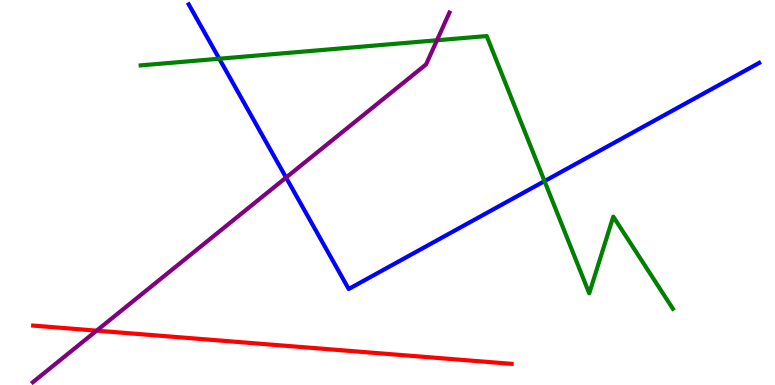[{'lines': ['blue', 'red'], 'intersections': []}, {'lines': ['green', 'red'], 'intersections': []}, {'lines': ['purple', 'red'], 'intersections': [{'x': 1.25, 'y': 1.41}]}, {'lines': ['blue', 'green'], 'intersections': [{'x': 2.83, 'y': 8.47}, {'x': 7.03, 'y': 5.3}]}, {'lines': ['blue', 'purple'], 'intersections': [{'x': 3.69, 'y': 5.39}]}, {'lines': ['green', 'purple'], 'intersections': [{'x': 5.64, 'y': 8.95}]}]